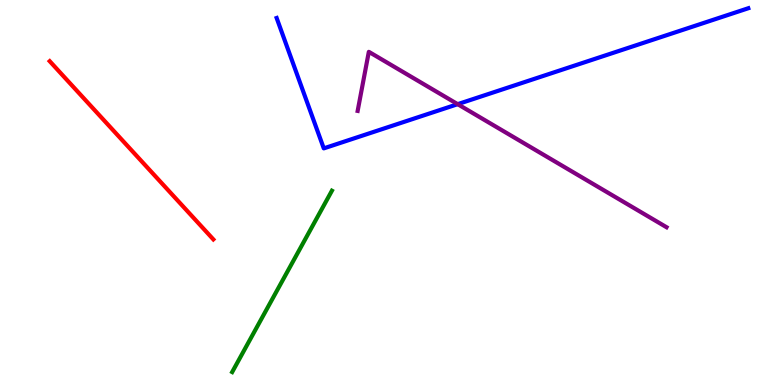[{'lines': ['blue', 'red'], 'intersections': []}, {'lines': ['green', 'red'], 'intersections': []}, {'lines': ['purple', 'red'], 'intersections': []}, {'lines': ['blue', 'green'], 'intersections': []}, {'lines': ['blue', 'purple'], 'intersections': [{'x': 5.91, 'y': 7.29}]}, {'lines': ['green', 'purple'], 'intersections': []}]